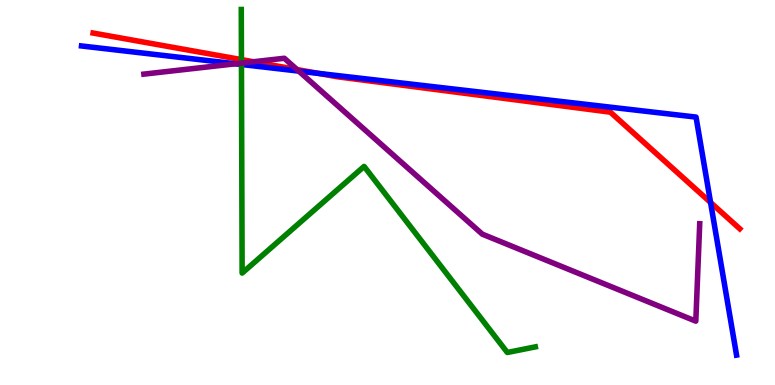[{'lines': ['blue', 'red'], 'intersections': [{'x': 4.11, 'y': 8.09}, {'x': 9.17, 'y': 4.74}]}, {'lines': ['green', 'red'], 'intersections': [{'x': 3.12, 'y': 8.45}]}, {'lines': ['purple', 'red'], 'intersections': [{'x': 3.27, 'y': 8.4}, {'x': 3.83, 'y': 8.19}]}, {'lines': ['blue', 'green'], 'intersections': [{'x': 3.12, 'y': 8.33}]}, {'lines': ['blue', 'purple'], 'intersections': [{'x': 3.04, 'y': 8.34}, {'x': 3.86, 'y': 8.15}]}, {'lines': ['green', 'purple'], 'intersections': [{'x': 3.12, 'y': 8.36}]}]